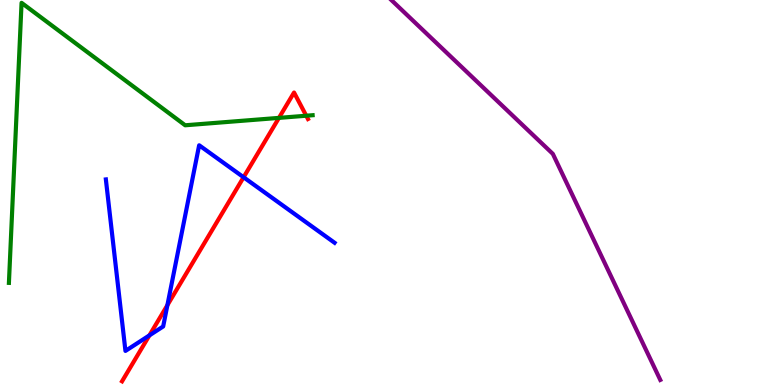[{'lines': ['blue', 'red'], 'intersections': [{'x': 1.93, 'y': 1.29}, {'x': 2.16, 'y': 2.07}, {'x': 3.14, 'y': 5.4}]}, {'lines': ['green', 'red'], 'intersections': [{'x': 3.6, 'y': 6.94}, {'x': 3.95, 'y': 6.99}]}, {'lines': ['purple', 'red'], 'intersections': []}, {'lines': ['blue', 'green'], 'intersections': []}, {'lines': ['blue', 'purple'], 'intersections': []}, {'lines': ['green', 'purple'], 'intersections': []}]